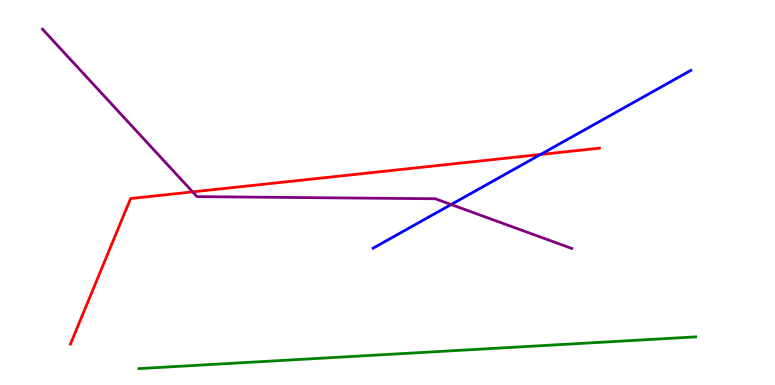[{'lines': ['blue', 'red'], 'intersections': [{'x': 6.98, 'y': 5.99}]}, {'lines': ['green', 'red'], 'intersections': []}, {'lines': ['purple', 'red'], 'intersections': [{'x': 2.49, 'y': 5.02}]}, {'lines': ['blue', 'green'], 'intersections': []}, {'lines': ['blue', 'purple'], 'intersections': [{'x': 5.82, 'y': 4.69}]}, {'lines': ['green', 'purple'], 'intersections': []}]